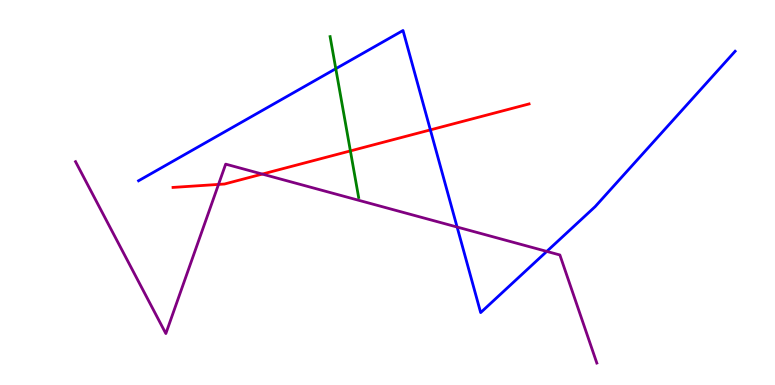[{'lines': ['blue', 'red'], 'intersections': [{'x': 5.55, 'y': 6.63}]}, {'lines': ['green', 'red'], 'intersections': [{'x': 4.52, 'y': 6.08}]}, {'lines': ['purple', 'red'], 'intersections': [{'x': 2.82, 'y': 5.21}, {'x': 3.38, 'y': 5.48}]}, {'lines': ['blue', 'green'], 'intersections': [{'x': 4.33, 'y': 8.22}]}, {'lines': ['blue', 'purple'], 'intersections': [{'x': 5.9, 'y': 4.1}, {'x': 7.06, 'y': 3.47}]}, {'lines': ['green', 'purple'], 'intersections': []}]